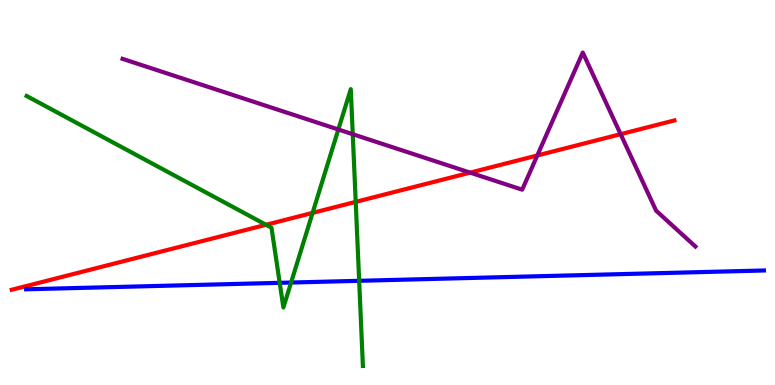[{'lines': ['blue', 'red'], 'intersections': []}, {'lines': ['green', 'red'], 'intersections': [{'x': 3.43, 'y': 4.16}, {'x': 4.03, 'y': 4.47}, {'x': 4.59, 'y': 4.76}]}, {'lines': ['purple', 'red'], 'intersections': [{'x': 6.07, 'y': 5.52}, {'x': 6.93, 'y': 5.96}, {'x': 8.01, 'y': 6.52}]}, {'lines': ['blue', 'green'], 'intersections': [{'x': 3.61, 'y': 2.65}, {'x': 3.76, 'y': 2.66}, {'x': 4.63, 'y': 2.71}]}, {'lines': ['blue', 'purple'], 'intersections': []}, {'lines': ['green', 'purple'], 'intersections': [{'x': 4.37, 'y': 6.64}, {'x': 4.55, 'y': 6.51}]}]